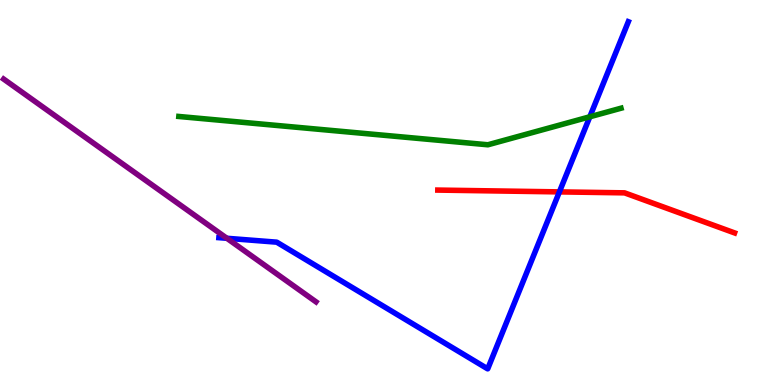[{'lines': ['blue', 'red'], 'intersections': [{'x': 7.22, 'y': 5.02}]}, {'lines': ['green', 'red'], 'intersections': []}, {'lines': ['purple', 'red'], 'intersections': []}, {'lines': ['blue', 'green'], 'intersections': [{'x': 7.61, 'y': 6.97}]}, {'lines': ['blue', 'purple'], 'intersections': [{'x': 2.93, 'y': 3.81}]}, {'lines': ['green', 'purple'], 'intersections': []}]